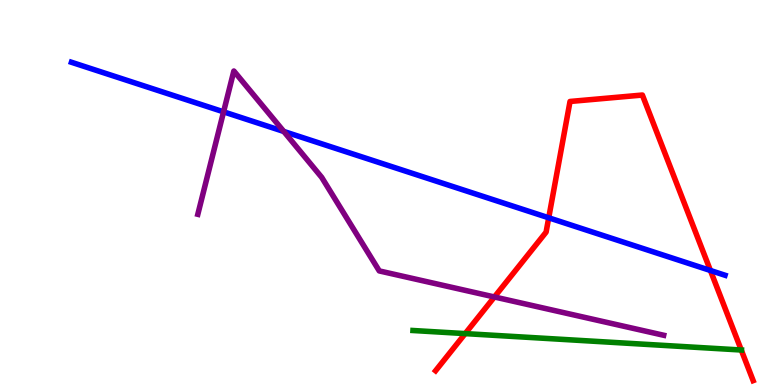[{'lines': ['blue', 'red'], 'intersections': [{'x': 7.08, 'y': 4.34}, {'x': 9.17, 'y': 2.97}]}, {'lines': ['green', 'red'], 'intersections': [{'x': 6.0, 'y': 1.33}, {'x': 9.56, 'y': 0.909}]}, {'lines': ['purple', 'red'], 'intersections': [{'x': 6.38, 'y': 2.29}]}, {'lines': ['blue', 'green'], 'intersections': []}, {'lines': ['blue', 'purple'], 'intersections': [{'x': 2.88, 'y': 7.1}, {'x': 3.66, 'y': 6.59}]}, {'lines': ['green', 'purple'], 'intersections': []}]